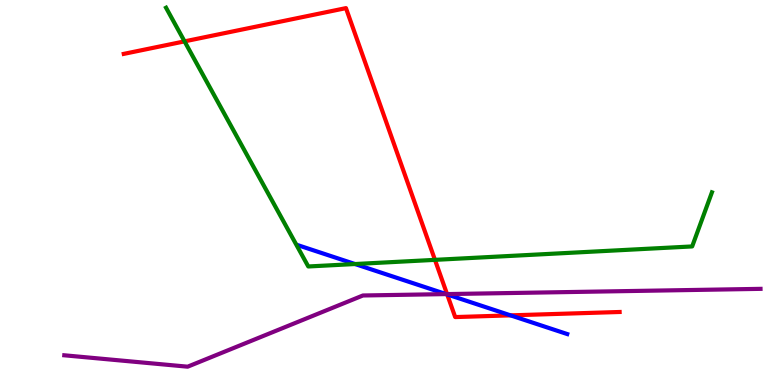[{'lines': ['blue', 'red'], 'intersections': [{'x': 5.77, 'y': 2.35}, {'x': 6.59, 'y': 1.81}]}, {'lines': ['green', 'red'], 'intersections': [{'x': 2.38, 'y': 8.93}, {'x': 5.61, 'y': 3.25}]}, {'lines': ['purple', 'red'], 'intersections': [{'x': 5.77, 'y': 2.36}]}, {'lines': ['blue', 'green'], 'intersections': [{'x': 4.58, 'y': 3.14}]}, {'lines': ['blue', 'purple'], 'intersections': [{'x': 5.76, 'y': 2.36}]}, {'lines': ['green', 'purple'], 'intersections': []}]